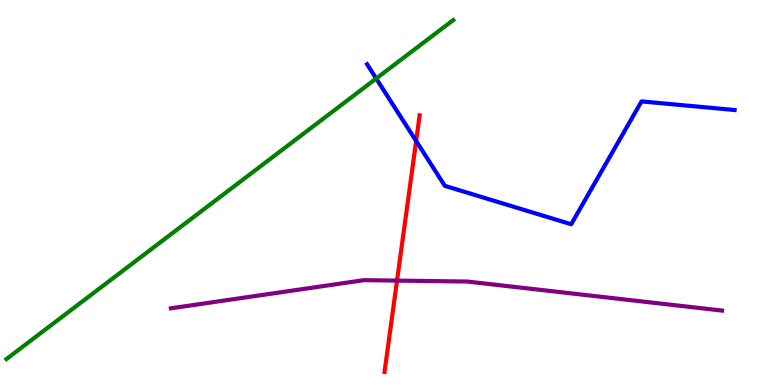[{'lines': ['blue', 'red'], 'intersections': [{'x': 5.37, 'y': 6.34}]}, {'lines': ['green', 'red'], 'intersections': []}, {'lines': ['purple', 'red'], 'intersections': [{'x': 5.12, 'y': 2.71}]}, {'lines': ['blue', 'green'], 'intersections': [{'x': 4.85, 'y': 7.96}]}, {'lines': ['blue', 'purple'], 'intersections': []}, {'lines': ['green', 'purple'], 'intersections': []}]